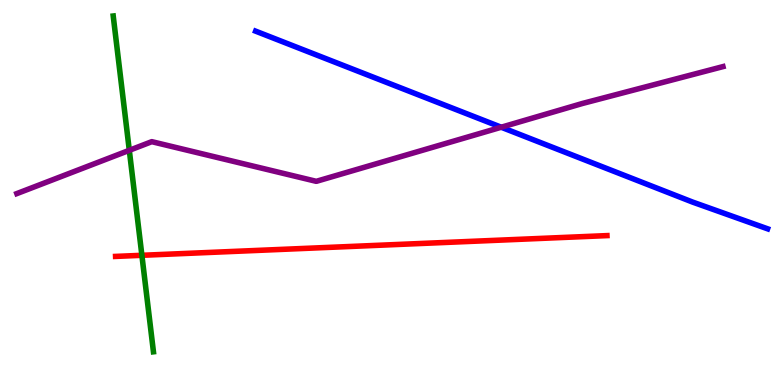[{'lines': ['blue', 'red'], 'intersections': []}, {'lines': ['green', 'red'], 'intersections': [{'x': 1.83, 'y': 3.37}]}, {'lines': ['purple', 'red'], 'intersections': []}, {'lines': ['blue', 'green'], 'intersections': []}, {'lines': ['blue', 'purple'], 'intersections': [{'x': 6.47, 'y': 6.7}]}, {'lines': ['green', 'purple'], 'intersections': [{'x': 1.67, 'y': 6.1}]}]